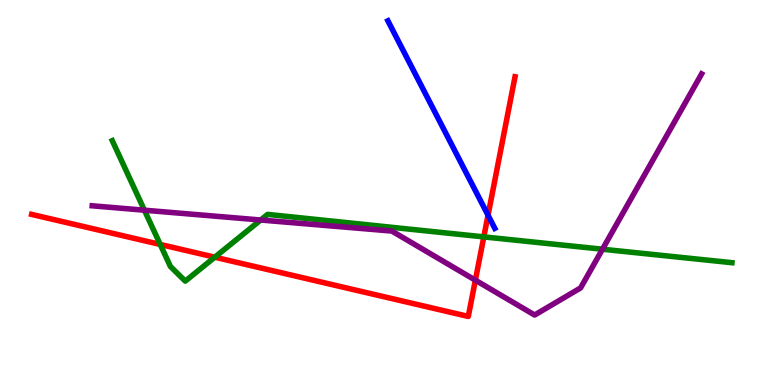[{'lines': ['blue', 'red'], 'intersections': [{'x': 6.3, 'y': 4.41}]}, {'lines': ['green', 'red'], 'intersections': [{'x': 2.07, 'y': 3.65}, {'x': 2.77, 'y': 3.32}, {'x': 6.24, 'y': 3.85}]}, {'lines': ['purple', 'red'], 'intersections': [{'x': 6.13, 'y': 2.72}]}, {'lines': ['blue', 'green'], 'intersections': []}, {'lines': ['blue', 'purple'], 'intersections': []}, {'lines': ['green', 'purple'], 'intersections': [{'x': 1.86, 'y': 4.54}, {'x': 3.36, 'y': 4.29}, {'x': 7.77, 'y': 3.53}]}]